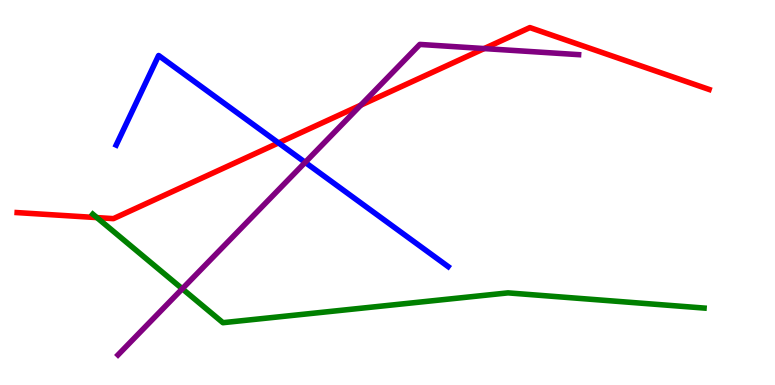[{'lines': ['blue', 'red'], 'intersections': [{'x': 3.59, 'y': 6.29}]}, {'lines': ['green', 'red'], 'intersections': [{'x': 1.25, 'y': 4.35}]}, {'lines': ['purple', 'red'], 'intersections': [{'x': 4.66, 'y': 7.27}, {'x': 6.25, 'y': 8.74}]}, {'lines': ['blue', 'green'], 'intersections': []}, {'lines': ['blue', 'purple'], 'intersections': [{'x': 3.94, 'y': 5.78}]}, {'lines': ['green', 'purple'], 'intersections': [{'x': 2.35, 'y': 2.5}]}]